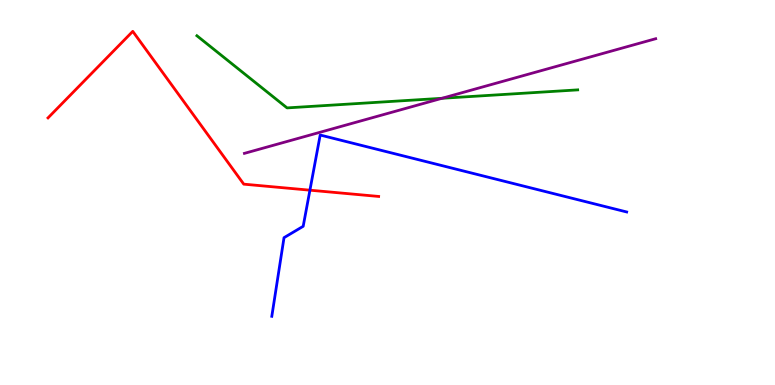[{'lines': ['blue', 'red'], 'intersections': [{'x': 4.0, 'y': 5.06}]}, {'lines': ['green', 'red'], 'intersections': []}, {'lines': ['purple', 'red'], 'intersections': []}, {'lines': ['blue', 'green'], 'intersections': []}, {'lines': ['blue', 'purple'], 'intersections': []}, {'lines': ['green', 'purple'], 'intersections': [{'x': 5.7, 'y': 7.45}]}]